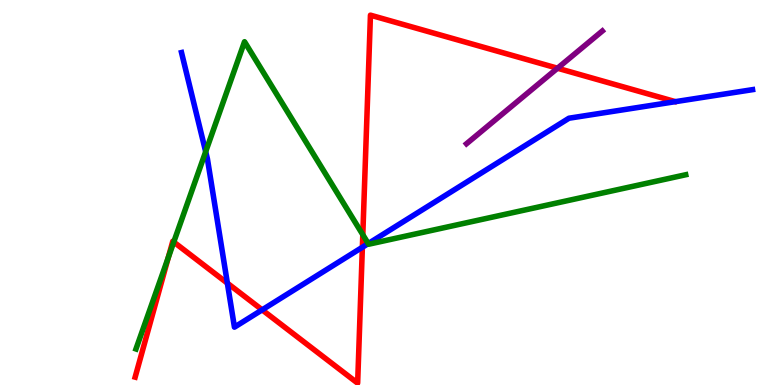[{'lines': ['blue', 'red'], 'intersections': [{'x': 2.93, 'y': 2.64}, {'x': 3.38, 'y': 1.95}, {'x': 4.68, 'y': 3.58}]}, {'lines': ['green', 'red'], 'intersections': [{'x': 2.17, 'y': 3.31}, {'x': 2.24, 'y': 3.71}, {'x': 4.68, 'y': 3.9}]}, {'lines': ['purple', 'red'], 'intersections': [{'x': 7.19, 'y': 8.23}]}, {'lines': ['blue', 'green'], 'intersections': [{'x': 2.65, 'y': 6.06}, {'x': 4.75, 'y': 3.67}]}, {'lines': ['blue', 'purple'], 'intersections': []}, {'lines': ['green', 'purple'], 'intersections': []}]